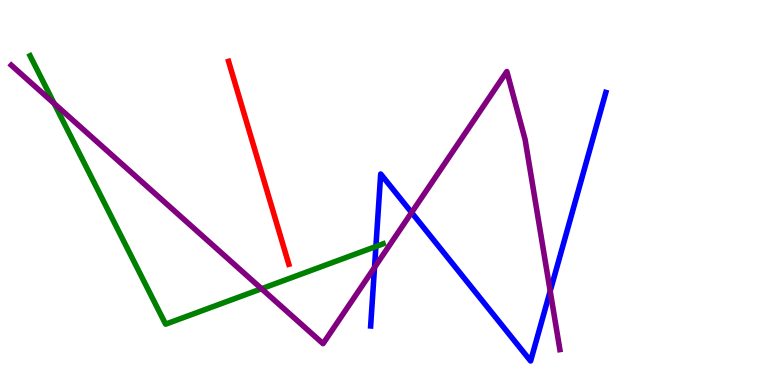[{'lines': ['blue', 'red'], 'intersections': []}, {'lines': ['green', 'red'], 'intersections': []}, {'lines': ['purple', 'red'], 'intersections': []}, {'lines': ['blue', 'green'], 'intersections': [{'x': 4.85, 'y': 3.6}]}, {'lines': ['blue', 'purple'], 'intersections': [{'x': 4.83, 'y': 3.05}, {'x': 5.31, 'y': 4.48}, {'x': 7.1, 'y': 2.44}]}, {'lines': ['green', 'purple'], 'intersections': [{'x': 0.699, 'y': 7.31}, {'x': 3.37, 'y': 2.5}]}]